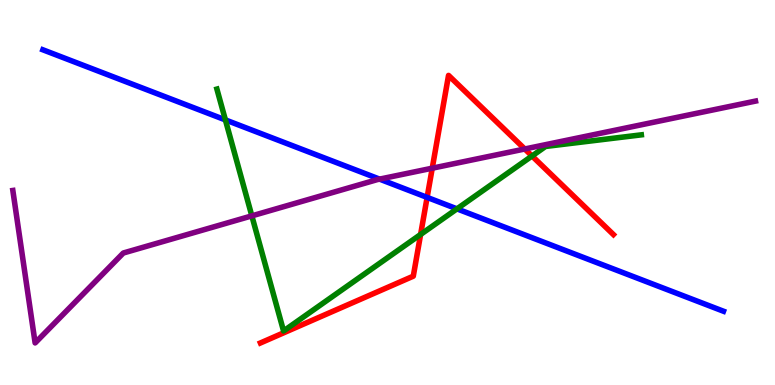[{'lines': ['blue', 'red'], 'intersections': [{'x': 5.51, 'y': 4.87}]}, {'lines': ['green', 'red'], 'intersections': [{'x': 5.43, 'y': 3.91}, {'x': 6.86, 'y': 5.95}]}, {'lines': ['purple', 'red'], 'intersections': [{'x': 5.58, 'y': 5.63}, {'x': 6.77, 'y': 6.13}]}, {'lines': ['blue', 'green'], 'intersections': [{'x': 2.91, 'y': 6.89}, {'x': 5.9, 'y': 4.58}]}, {'lines': ['blue', 'purple'], 'intersections': [{'x': 4.9, 'y': 5.35}]}, {'lines': ['green', 'purple'], 'intersections': [{'x': 3.25, 'y': 4.39}]}]